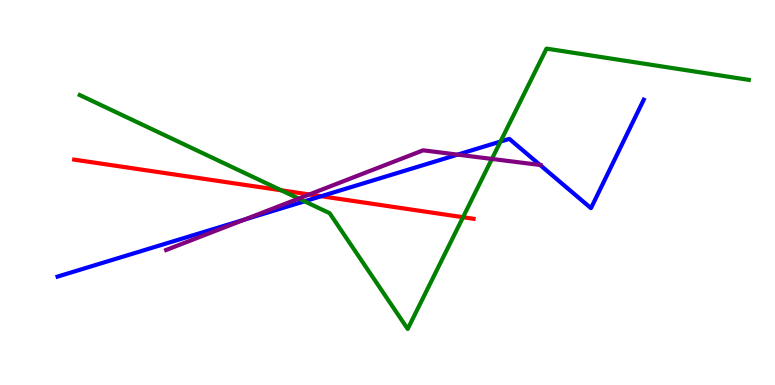[{'lines': ['blue', 'red'], 'intersections': [{'x': 4.14, 'y': 4.9}]}, {'lines': ['green', 'red'], 'intersections': [{'x': 3.63, 'y': 5.06}, {'x': 5.97, 'y': 4.36}]}, {'lines': ['purple', 'red'], 'intersections': [{'x': 3.99, 'y': 4.95}]}, {'lines': ['blue', 'green'], 'intersections': [{'x': 3.93, 'y': 4.77}, {'x': 6.46, 'y': 6.32}]}, {'lines': ['blue', 'purple'], 'intersections': [{'x': 3.15, 'y': 4.3}, {'x': 5.9, 'y': 5.98}, {'x': 6.97, 'y': 5.71}]}, {'lines': ['green', 'purple'], 'intersections': [{'x': 3.85, 'y': 4.84}, {'x': 6.35, 'y': 5.87}]}]